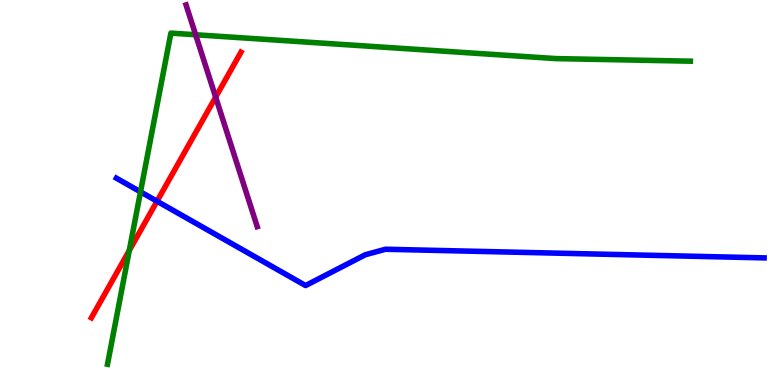[{'lines': ['blue', 'red'], 'intersections': [{'x': 2.03, 'y': 4.77}]}, {'lines': ['green', 'red'], 'intersections': [{'x': 1.67, 'y': 3.49}]}, {'lines': ['purple', 'red'], 'intersections': [{'x': 2.78, 'y': 7.48}]}, {'lines': ['blue', 'green'], 'intersections': [{'x': 1.81, 'y': 5.02}]}, {'lines': ['blue', 'purple'], 'intersections': []}, {'lines': ['green', 'purple'], 'intersections': [{'x': 2.52, 'y': 9.1}]}]